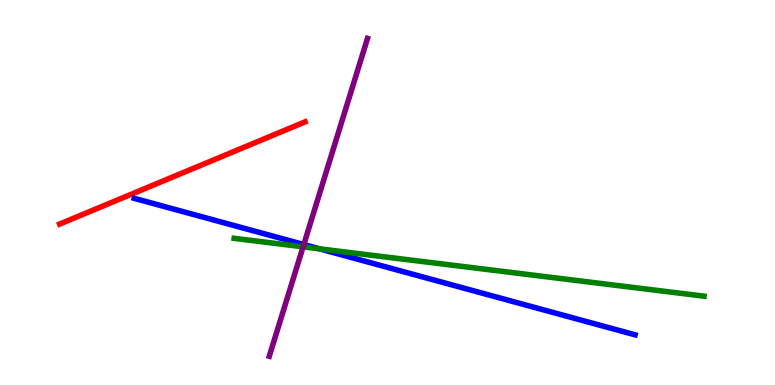[{'lines': ['blue', 'red'], 'intersections': []}, {'lines': ['green', 'red'], 'intersections': []}, {'lines': ['purple', 'red'], 'intersections': []}, {'lines': ['blue', 'green'], 'intersections': [{'x': 4.12, 'y': 3.54}]}, {'lines': ['blue', 'purple'], 'intersections': [{'x': 3.92, 'y': 3.65}]}, {'lines': ['green', 'purple'], 'intersections': [{'x': 3.91, 'y': 3.59}]}]